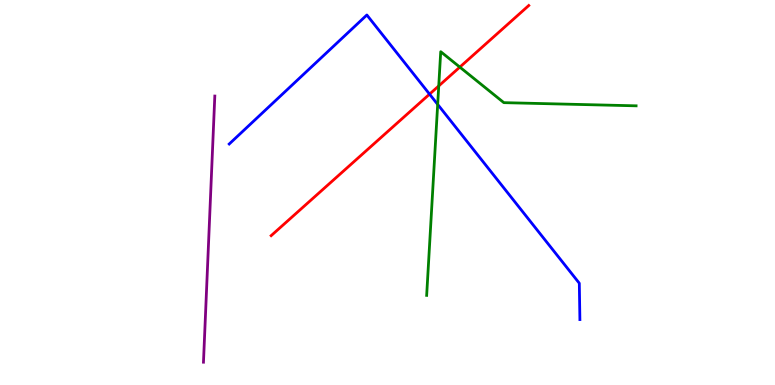[{'lines': ['blue', 'red'], 'intersections': [{'x': 5.54, 'y': 7.55}]}, {'lines': ['green', 'red'], 'intersections': [{'x': 5.66, 'y': 7.77}, {'x': 5.93, 'y': 8.26}]}, {'lines': ['purple', 'red'], 'intersections': []}, {'lines': ['blue', 'green'], 'intersections': [{'x': 5.65, 'y': 7.29}]}, {'lines': ['blue', 'purple'], 'intersections': []}, {'lines': ['green', 'purple'], 'intersections': []}]